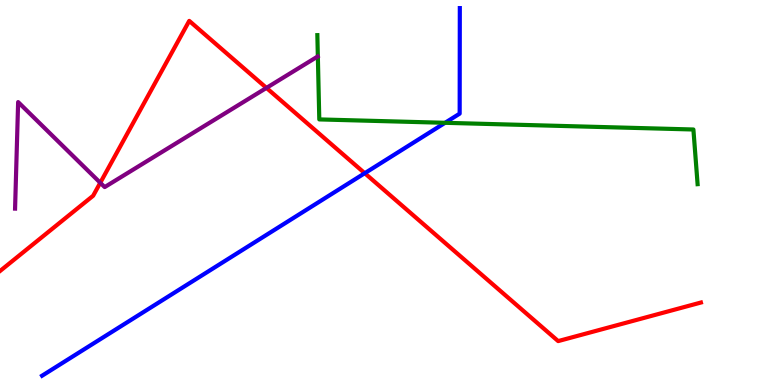[{'lines': ['blue', 'red'], 'intersections': [{'x': 4.71, 'y': 5.5}]}, {'lines': ['green', 'red'], 'intersections': []}, {'lines': ['purple', 'red'], 'intersections': [{'x': 1.29, 'y': 5.25}, {'x': 3.44, 'y': 7.72}]}, {'lines': ['blue', 'green'], 'intersections': [{'x': 5.74, 'y': 6.81}]}, {'lines': ['blue', 'purple'], 'intersections': []}, {'lines': ['green', 'purple'], 'intersections': []}]